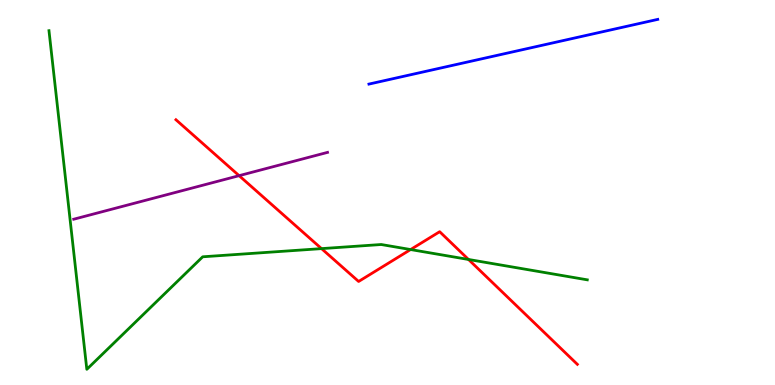[{'lines': ['blue', 'red'], 'intersections': []}, {'lines': ['green', 'red'], 'intersections': [{'x': 4.15, 'y': 3.54}, {'x': 5.3, 'y': 3.52}, {'x': 6.05, 'y': 3.26}]}, {'lines': ['purple', 'red'], 'intersections': [{'x': 3.09, 'y': 5.44}]}, {'lines': ['blue', 'green'], 'intersections': []}, {'lines': ['blue', 'purple'], 'intersections': []}, {'lines': ['green', 'purple'], 'intersections': []}]